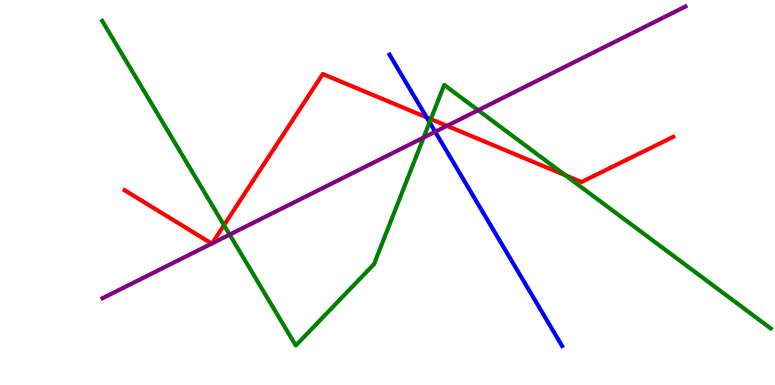[{'lines': ['blue', 'red'], 'intersections': [{'x': 5.51, 'y': 6.95}]}, {'lines': ['green', 'red'], 'intersections': [{'x': 2.89, 'y': 4.15}, {'x': 5.56, 'y': 6.91}, {'x': 7.29, 'y': 5.45}]}, {'lines': ['purple', 'red'], 'intersections': [{'x': 2.73, 'y': 3.67}, {'x': 2.74, 'y': 3.68}, {'x': 5.77, 'y': 6.73}]}, {'lines': ['blue', 'green'], 'intersections': [{'x': 5.54, 'y': 6.82}]}, {'lines': ['blue', 'purple'], 'intersections': [{'x': 5.62, 'y': 6.58}]}, {'lines': ['green', 'purple'], 'intersections': [{'x': 2.96, 'y': 3.91}, {'x': 5.47, 'y': 6.43}, {'x': 6.17, 'y': 7.14}]}]